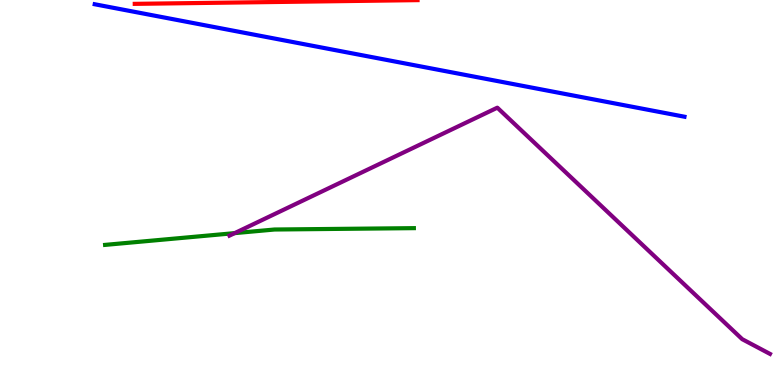[{'lines': ['blue', 'red'], 'intersections': []}, {'lines': ['green', 'red'], 'intersections': []}, {'lines': ['purple', 'red'], 'intersections': []}, {'lines': ['blue', 'green'], 'intersections': []}, {'lines': ['blue', 'purple'], 'intersections': []}, {'lines': ['green', 'purple'], 'intersections': [{'x': 3.03, 'y': 3.94}]}]